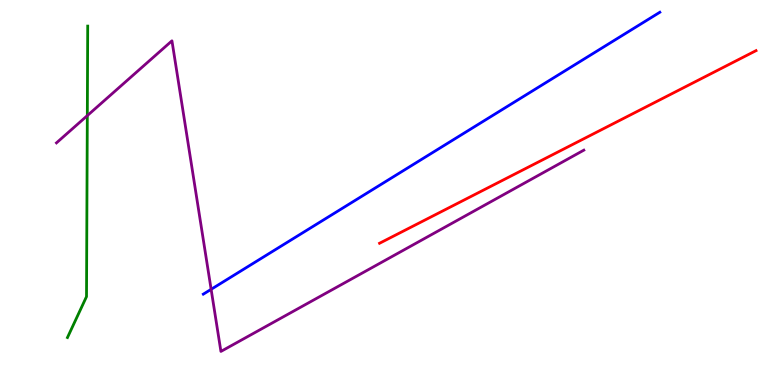[{'lines': ['blue', 'red'], 'intersections': []}, {'lines': ['green', 'red'], 'intersections': []}, {'lines': ['purple', 'red'], 'intersections': []}, {'lines': ['blue', 'green'], 'intersections': []}, {'lines': ['blue', 'purple'], 'intersections': [{'x': 2.72, 'y': 2.49}]}, {'lines': ['green', 'purple'], 'intersections': [{'x': 1.13, 'y': 7.0}]}]